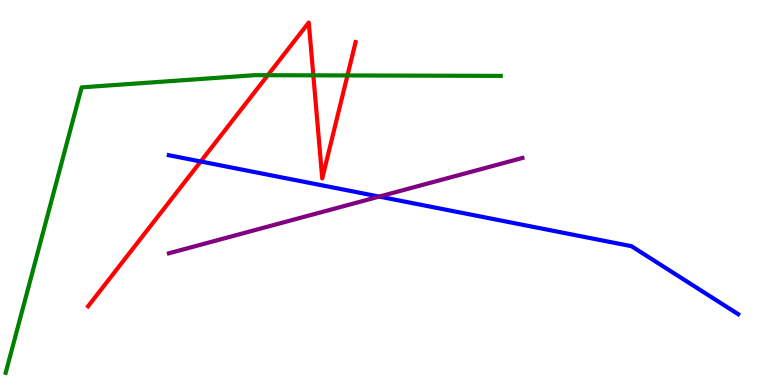[{'lines': ['blue', 'red'], 'intersections': [{'x': 2.59, 'y': 5.81}]}, {'lines': ['green', 'red'], 'intersections': [{'x': 3.46, 'y': 8.05}, {'x': 4.04, 'y': 8.04}, {'x': 4.48, 'y': 8.04}]}, {'lines': ['purple', 'red'], 'intersections': []}, {'lines': ['blue', 'green'], 'intersections': []}, {'lines': ['blue', 'purple'], 'intersections': [{'x': 4.89, 'y': 4.89}]}, {'lines': ['green', 'purple'], 'intersections': []}]